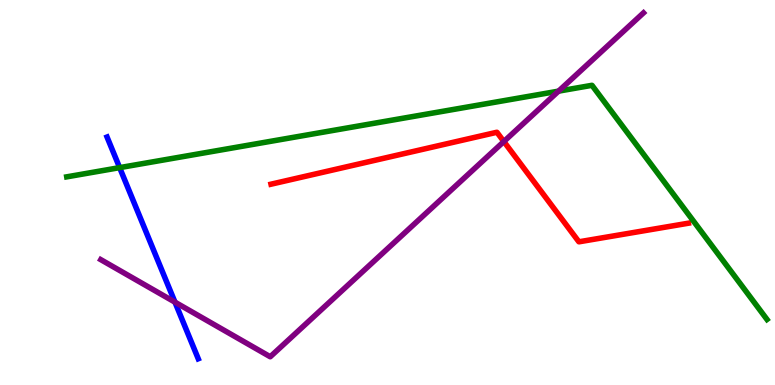[{'lines': ['blue', 'red'], 'intersections': []}, {'lines': ['green', 'red'], 'intersections': []}, {'lines': ['purple', 'red'], 'intersections': [{'x': 6.5, 'y': 6.32}]}, {'lines': ['blue', 'green'], 'intersections': [{'x': 1.54, 'y': 5.65}]}, {'lines': ['blue', 'purple'], 'intersections': [{'x': 2.26, 'y': 2.15}]}, {'lines': ['green', 'purple'], 'intersections': [{'x': 7.21, 'y': 7.63}]}]